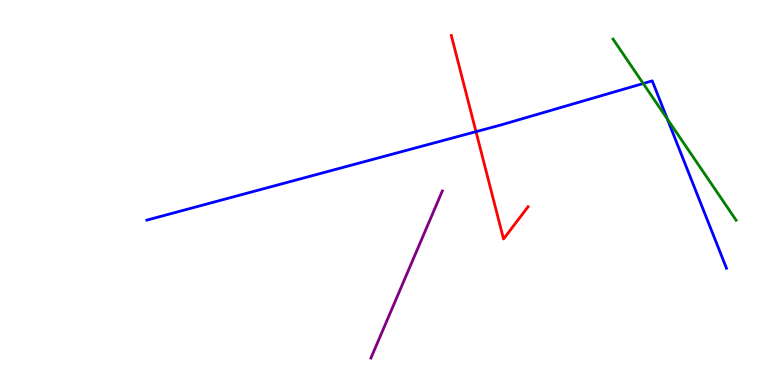[{'lines': ['blue', 'red'], 'intersections': [{'x': 6.14, 'y': 6.58}]}, {'lines': ['green', 'red'], 'intersections': []}, {'lines': ['purple', 'red'], 'intersections': []}, {'lines': ['blue', 'green'], 'intersections': [{'x': 8.3, 'y': 7.83}, {'x': 8.61, 'y': 6.91}]}, {'lines': ['blue', 'purple'], 'intersections': []}, {'lines': ['green', 'purple'], 'intersections': []}]